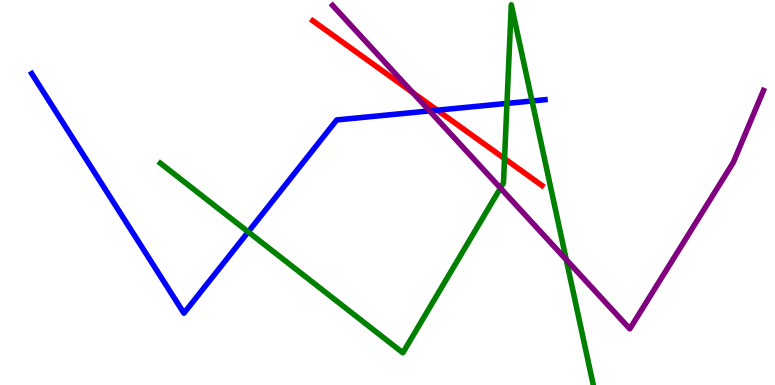[{'lines': ['blue', 'red'], 'intersections': [{'x': 5.64, 'y': 7.14}]}, {'lines': ['green', 'red'], 'intersections': [{'x': 6.51, 'y': 5.88}]}, {'lines': ['purple', 'red'], 'intersections': [{'x': 5.33, 'y': 7.6}]}, {'lines': ['blue', 'green'], 'intersections': [{'x': 3.2, 'y': 3.98}, {'x': 6.54, 'y': 7.31}, {'x': 6.86, 'y': 7.38}]}, {'lines': ['blue', 'purple'], 'intersections': [{'x': 5.54, 'y': 7.12}]}, {'lines': ['green', 'purple'], 'intersections': [{'x': 6.46, 'y': 5.12}, {'x': 7.31, 'y': 3.25}]}]